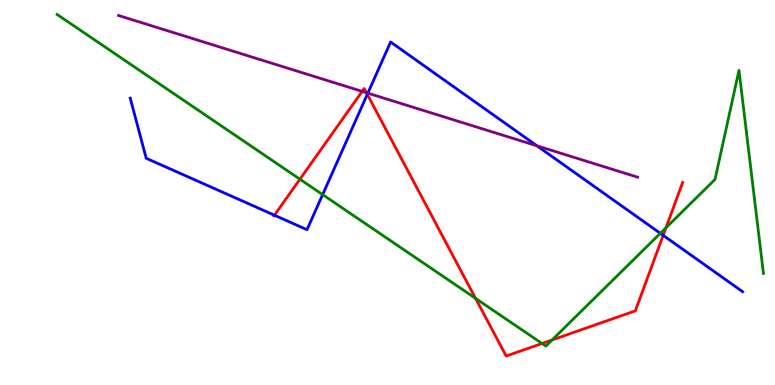[{'lines': ['blue', 'red'], 'intersections': [{'x': 3.54, 'y': 4.41}, {'x': 4.74, 'y': 7.55}, {'x': 8.56, 'y': 3.89}]}, {'lines': ['green', 'red'], 'intersections': [{'x': 3.87, 'y': 5.35}, {'x': 6.14, 'y': 2.25}, {'x': 6.99, 'y': 1.08}, {'x': 7.12, 'y': 1.17}, {'x': 8.59, 'y': 4.08}]}, {'lines': ['purple', 'red'], 'intersections': [{'x': 4.67, 'y': 7.63}, {'x': 4.73, 'y': 7.59}]}, {'lines': ['blue', 'green'], 'intersections': [{'x': 4.16, 'y': 4.94}, {'x': 8.52, 'y': 3.94}]}, {'lines': ['blue', 'purple'], 'intersections': [{'x': 4.75, 'y': 7.58}, {'x': 6.93, 'y': 6.21}]}, {'lines': ['green', 'purple'], 'intersections': []}]